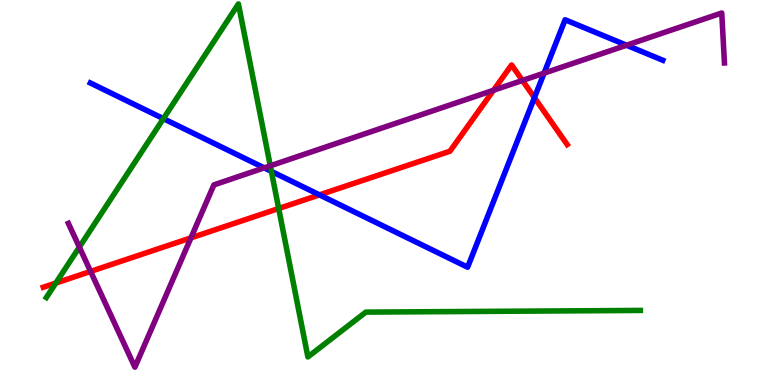[{'lines': ['blue', 'red'], 'intersections': [{'x': 4.12, 'y': 4.94}, {'x': 6.9, 'y': 7.46}]}, {'lines': ['green', 'red'], 'intersections': [{'x': 0.72, 'y': 2.65}, {'x': 3.6, 'y': 4.58}]}, {'lines': ['purple', 'red'], 'intersections': [{'x': 1.17, 'y': 2.95}, {'x': 2.46, 'y': 3.82}, {'x': 6.37, 'y': 7.66}, {'x': 6.74, 'y': 7.91}]}, {'lines': ['blue', 'green'], 'intersections': [{'x': 2.11, 'y': 6.92}, {'x': 3.5, 'y': 5.55}]}, {'lines': ['blue', 'purple'], 'intersections': [{'x': 3.41, 'y': 5.64}, {'x': 7.02, 'y': 8.1}, {'x': 8.08, 'y': 8.83}]}, {'lines': ['green', 'purple'], 'intersections': [{'x': 1.02, 'y': 3.58}, {'x': 3.49, 'y': 5.69}]}]